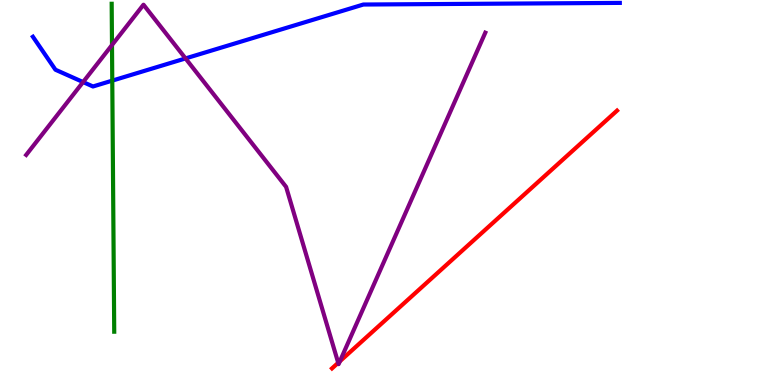[{'lines': ['blue', 'red'], 'intersections': []}, {'lines': ['green', 'red'], 'intersections': []}, {'lines': ['purple', 'red'], 'intersections': [{'x': 4.36, 'y': 0.577}, {'x': 4.39, 'y': 0.618}]}, {'lines': ['blue', 'green'], 'intersections': [{'x': 1.45, 'y': 7.91}]}, {'lines': ['blue', 'purple'], 'intersections': [{'x': 1.07, 'y': 7.87}, {'x': 2.39, 'y': 8.48}]}, {'lines': ['green', 'purple'], 'intersections': [{'x': 1.45, 'y': 8.83}]}]